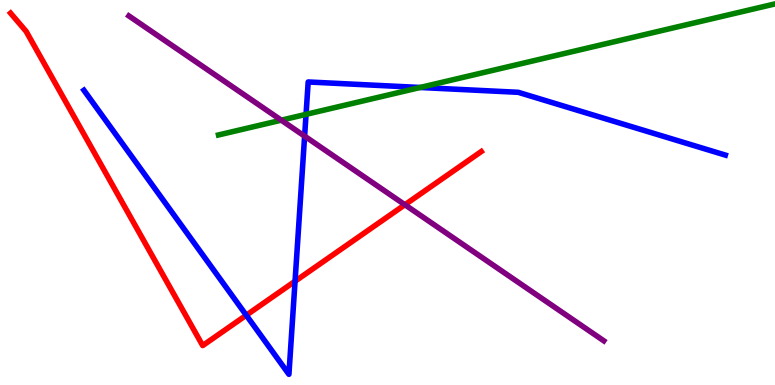[{'lines': ['blue', 'red'], 'intersections': [{'x': 3.18, 'y': 1.81}, {'x': 3.81, 'y': 2.7}]}, {'lines': ['green', 'red'], 'intersections': []}, {'lines': ['purple', 'red'], 'intersections': [{'x': 5.22, 'y': 4.68}]}, {'lines': ['blue', 'green'], 'intersections': [{'x': 3.95, 'y': 7.03}, {'x': 5.42, 'y': 7.73}]}, {'lines': ['blue', 'purple'], 'intersections': [{'x': 3.93, 'y': 6.46}]}, {'lines': ['green', 'purple'], 'intersections': [{'x': 3.63, 'y': 6.88}]}]